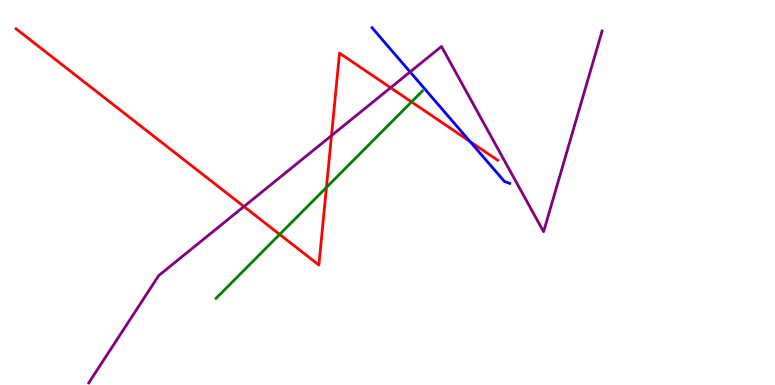[{'lines': ['blue', 'red'], 'intersections': [{'x': 6.06, 'y': 6.33}]}, {'lines': ['green', 'red'], 'intersections': [{'x': 3.61, 'y': 3.91}, {'x': 4.21, 'y': 5.13}, {'x': 5.31, 'y': 7.35}]}, {'lines': ['purple', 'red'], 'intersections': [{'x': 3.15, 'y': 4.64}, {'x': 4.28, 'y': 6.48}, {'x': 5.04, 'y': 7.72}]}, {'lines': ['blue', 'green'], 'intersections': []}, {'lines': ['blue', 'purple'], 'intersections': [{'x': 5.29, 'y': 8.13}]}, {'lines': ['green', 'purple'], 'intersections': []}]